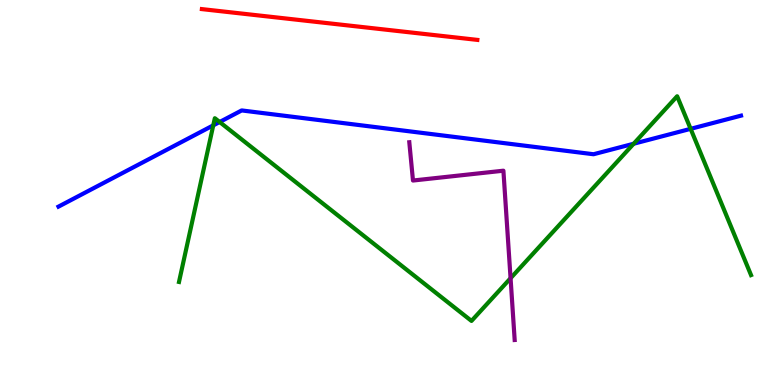[{'lines': ['blue', 'red'], 'intersections': []}, {'lines': ['green', 'red'], 'intersections': []}, {'lines': ['purple', 'red'], 'intersections': []}, {'lines': ['blue', 'green'], 'intersections': [{'x': 2.75, 'y': 6.74}, {'x': 2.83, 'y': 6.83}, {'x': 8.18, 'y': 6.27}, {'x': 8.91, 'y': 6.65}]}, {'lines': ['blue', 'purple'], 'intersections': []}, {'lines': ['green', 'purple'], 'intersections': [{'x': 6.59, 'y': 2.77}]}]